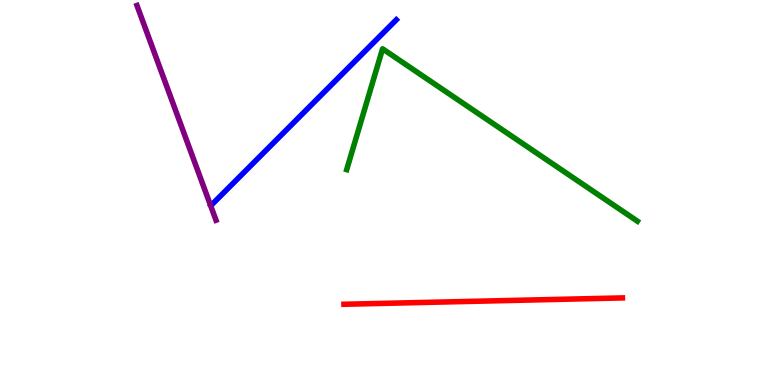[{'lines': ['blue', 'red'], 'intersections': []}, {'lines': ['green', 'red'], 'intersections': []}, {'lines': ['purple', 'red'], 'intersections': []}, {'lines': ['blue', 'green'], 'intersections': []}, {'lines': ['blue', 'purple'], 'intersections': []}, {'lines': ['green', 'purple'], 'intersections': []}]